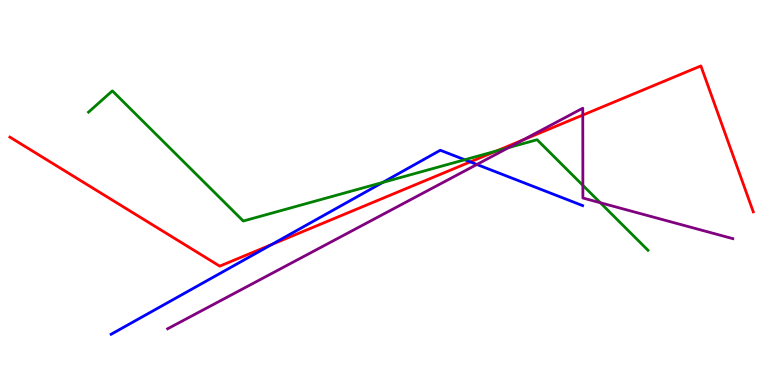[{'lines': ['blue', 'red'], 'intersections': [{'x': 3.5, 'y': 3.65}, {'x': 6.07, 'y': 5.79}]}, {'lines': ['green', 'red'], 'intersections': [{'x': 6.41, 'y': 6.08}]}, {'lines': ['purple', 'red'], 'intersections': [{'x': 6.75, 'y': 6.37}, {'x': 7.52, 'y': 7.01}]}, {'lines': ['blue', 'green'], 'intersections': [{'x': 4.94, 'y': 5.26}, {'x': 6.0, 'y': 5.85}]}, {'lines': ['blue', 'purple'], 'intersections': [{'x': 6.15, 'y': 5.73}]}, {'lines': ['green', 'purple'], 'intersections': [{'x': 6.56, 'y': 6.17}, {'x': 7.52, 'y': 5.19}, {'x': 7.75, 'y': 4.73}]}]